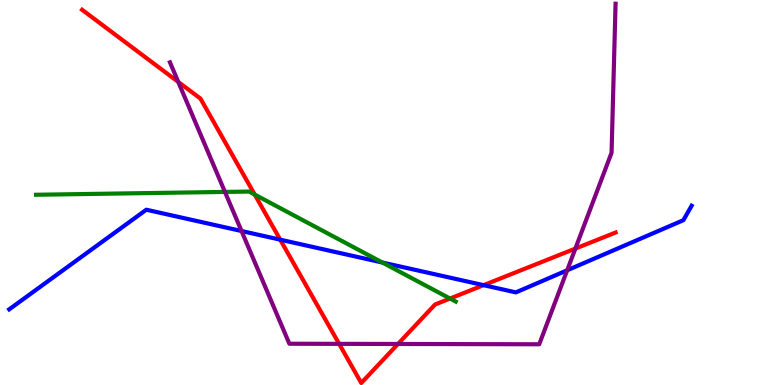[{'lines': ['blue', 'red'], 'intersections': [{'x': 3.62, 'y': 3.77}, {'x': 6.24, 'y': 2.59}]}, {'lines': ['green', 'red'], 'intersections': [{'x': 3.29, 'y': 4.95}, {'x': 5.81, 'y': 2.25}]}, {'lines': ['purple', 'red'], 'intersections': [{'x': 2.3, 'y': 7.87}, {'x': 4.38, 'y': 1.07}, {'x': 5.13, 'y': 1.07}, {'x': 7.42, 'y': 3.54}]}, {'lines': ['blue', 'green'], 'intersections': [{'x': 4.93, 'y': 3.18}]}, {'lines': ['blue', 'purple'], 'intersections': [{'x': 3.12, 'y': 4.0}, {'x': 7.32, 'y': 2.98}]}, {'lines': ['green', 'purple'], 'intersections': [{'x': 2.9, 'y': 5.01}]}]